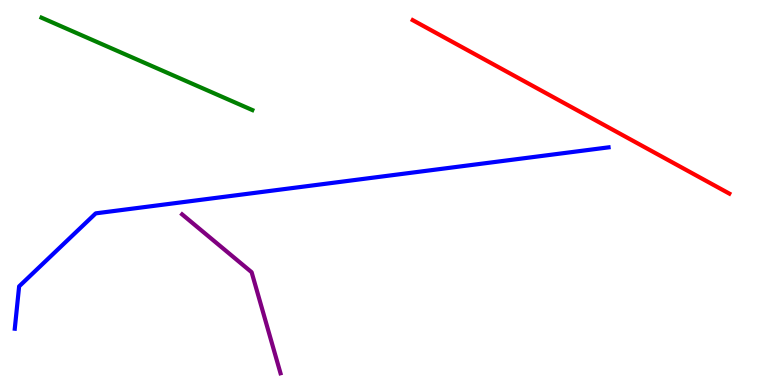[{'lines': ['blue', 'red'], 'intersections': []}, {'lines': ['green', 'red'], 'intersections': []}, {'lines': ['purple', 'red'], 'intersections': []}, {'lines': ['blue', 'green'], 'intersections': []}, {'lines': ['blue', 'purple'], 'intersections': []}, {'lines': ['green', 'purple'], 'intersections': []}]